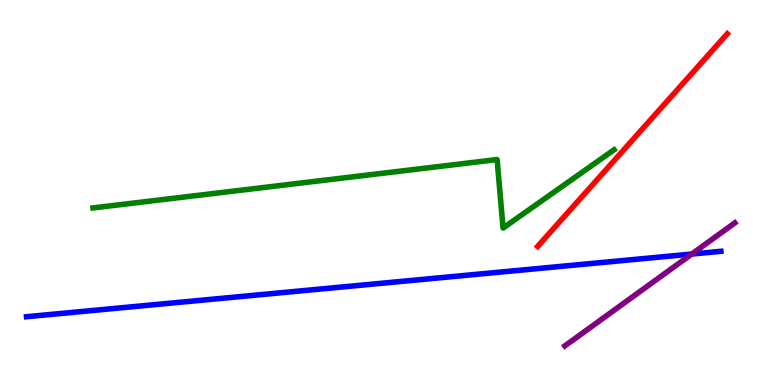[{'lines': ['blue', 'red'], 'intersections': []}, {'lines': ['green', 'red'], 'intersections': []}, {'lines': ['purple', 'red'], 'intersections': []}, {'lines': ['blue', 'green'], 'intersections': []}, {'lines': ['blue', 'purple'], 'intersections': [{'x': 8.93, 'y': 3.4}]}, {'lines': ['green', 'purple'], 'intersections': []}]